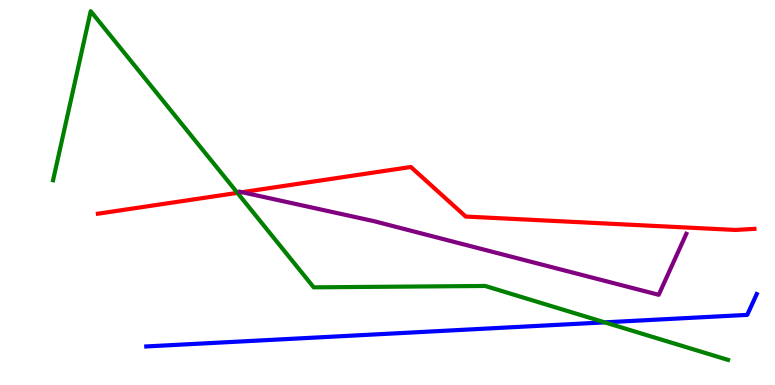[{'lines': ['blue', 'red'], 'intersections': []}, {'lines': ['green', 'red'], 'intersections': [{'x': 3.06, 'y': 4.99}]}, {'lines': ['purple', 'red'], 'intersections': [{'x': 3.12, 'y': 5.01}]}, {'lines': ['blue', 'green'], 'intersections': [{'x': 7.8, 'y': 1.63}]}, {'lines': ['blue', 'purple'], 'intersections': []}, {'lines': ['green', 'purple'], 'intersections': []}]